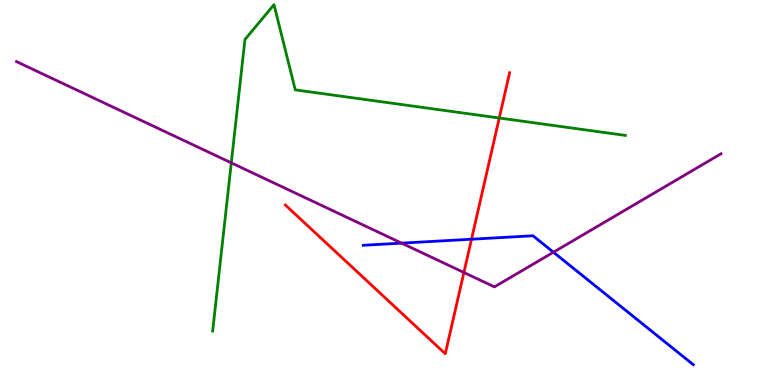[{'lines': ['blue', 'red'], 'intersections': [{'x': 6.08, 'y': 3.79}]}, {'lines': ['green', 'red'], 'intersections': [{'x': 6.44, 'y': 6.93}]}, {'lines': ['purple', 'red'], 'intersections': [{'x': 5.99, 'y': 2.92}]}, {'lines': ['blue', 'green'], 'intersections': []}, {'lines': ['blue', 'purple'], 'intersections': [{'x': 5.18, 'y': 3.68}, {'x': 7.14, 'y': 3.45}]}, {'lines': ['green', 'purple'], 'intersections': [{'x': 2.98, 'y': 5.77}]}]